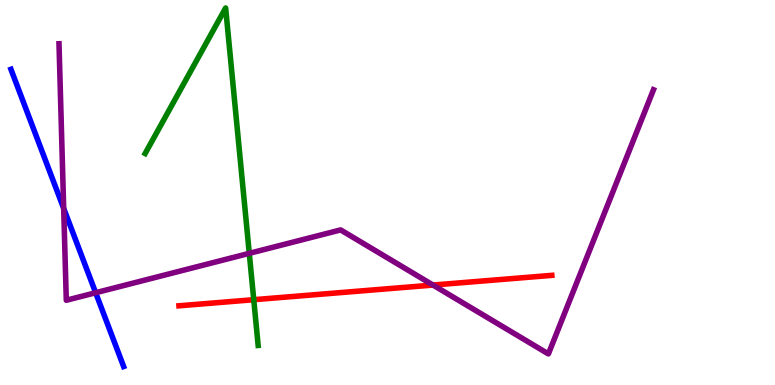[{'lines': ['blue', 'red'], 'intersections': []}, {'lines': ['green', 'red'], 'intersections': [{'x': 3.27, 'y': 2.22}]}, {'lines': ['purple', 'red'], 'intersections': [{'x': 5.59, 'y': 2.6}]}, {'lines': ['blue', 'green'], 'intersections': []}, {'lines': ['blue', 'purple'], 'intersections': [{'x': 0.822, 'y': 4.59}, {'x': 1.23, 'y': 2.4}]}, {'lines': ['green', 'purple'], 'intersections': [{'x': 3.22, 'y': 3.42}]}]